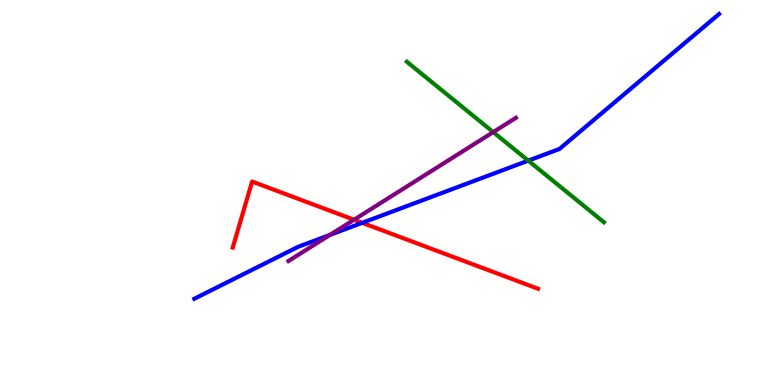[{'lines': ['blue', 'red'], 'intersections': [{'x': 4.67, 'y': 4.21}]}, {'lines': ['green', 'red'], 'intersections': []}, {'lines': ['purple', 'red'], 'intersections': [{'x': 4.57, 'y': 4.29}]}, {'lines': ['blue', 'green'], 'intersections': [{'x': 6.82, 'y': 5.83}]}, {'lines': ['blue', 'purple'], 'intersections': [{'x': 4.26, 'y': 3.9}]}, {'lines': ['green', 'purple'], 'intersections': [{'x': 6.36, 'y': 6.57}]}]